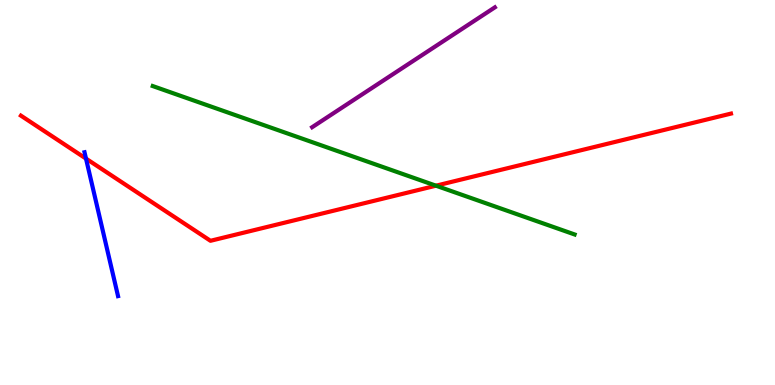[{'lines': ['blue', 'red'], 'intersections': [{'x': 1.11, 'y': 5.88}]}, {'lines': ['green', 'red'], 'intersections': [{'x': 5.63, 'y': 5.18}]}, {'lines': ['purple', 'red'], 'intersections': []}, {'lines': ['blue', 'green'], 'intersections': []}, {'lines': ['blue', 'purple'], 'intersections': []}, {'lines': ['green', 'purple'], 'intersections': []}]